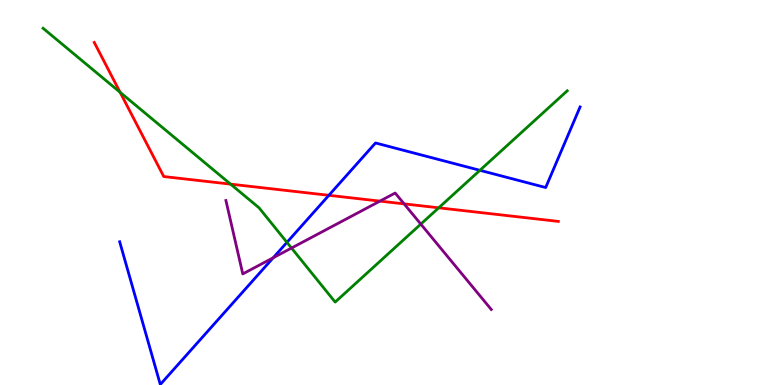[{'lines': ['blue', 'red'], 'intersections': [{'x': 4.24, 'y': 4.93}]}, {'lines': ['green', 'red'], 'intersections': [{'x': 1.55, 'y': 7.6}, {'x': 2.98, 'y': 5.22}, {'x': 5.66, 'y': 4.6}]}, {'lines': ['purple', 'red'], 'intersections': [{'x': 4.9, 'y': 4.78}, {'x': 5.21, 'y': 4.7}]}, {'lines': ['blue', 'green'], 'intersections': [{'x': 3.7, 'y': 3.71}, {'x': 6.19, 'y': 5.58}]}, {'lines': ['blue', 'purple'], 'intersections': [{'x': 3.53, 'y': 3.31}]}, {'lines': ['green', 'purple'], 'intersections': [{'x': 3.76, 'y': 3.56}, {'x': 5.43, 'y': 4.18}]}]